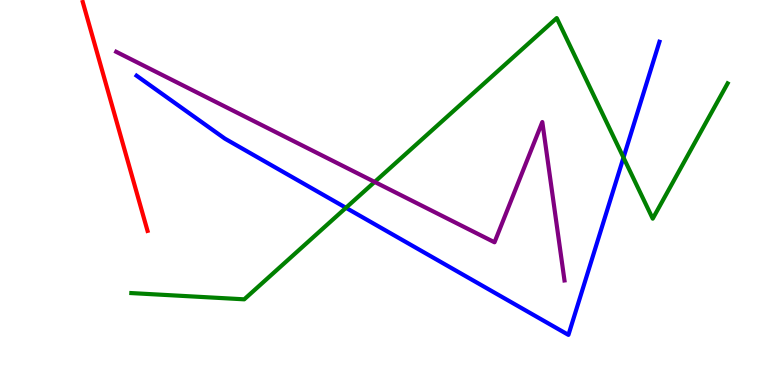[{'lines': ['blue', 'red'], 'intersections': []}, {'lines': ['green', 'red'], 'intersections': []}, {'lines': ['purple', 'red'], 'intersections': []}, {'lines': ['blue', 'green'], 'intersections': [{'x': 4.46, 'y': 4.6}, {'x': 8.05, 'y': 5.91}]}, {'lines': ['blue', 'purple'], 'intersections': []}, {'lines': ['green', 'purple'], 'intersections': [{'x': 4.83, 'y': 5.27}]}]